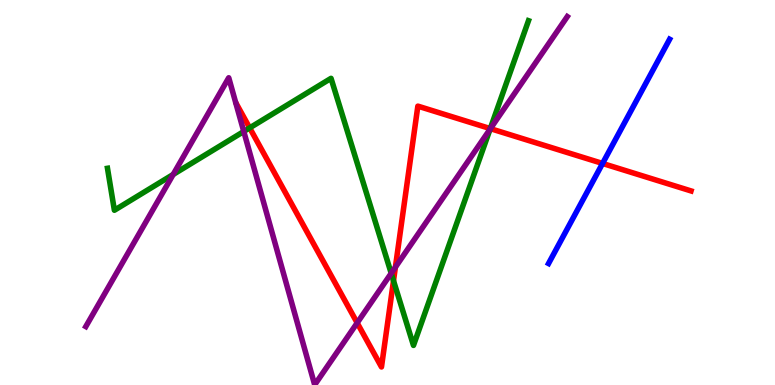[{'lines': ['blue', 'red'], 'intersections': [{'x': 7.77, 'y': 5.75}]}, {'lines': ['green', 'red'], 'intersections': [{'x': 3.22, 'y': 6.68}, {'x': 5.08, 'y': 2.71}, {'x': 6.33, 'y': 6.66}]}, {'lines': ['purple', 'red'], 'intersections': [{'x': 4.61, 'y': 1.61}, {'x': 5.1, 'y': 3.06}, {'x': 6.33, 'y': 6.66}]}, {'lines': ['blue', 'green'], 'intersections': []}, {'lines': ['blue', 'purple'], 'intersections': []}, {'lines': ['green', 'purple'], 'intersections': [{'x': 2.23, 'y': 5.47}, {'x': 3.15, 'y': 6.59}, {'x': 5.05, 'y': 2.9}, {'x': 6.32, 'y': 6.65}]}]